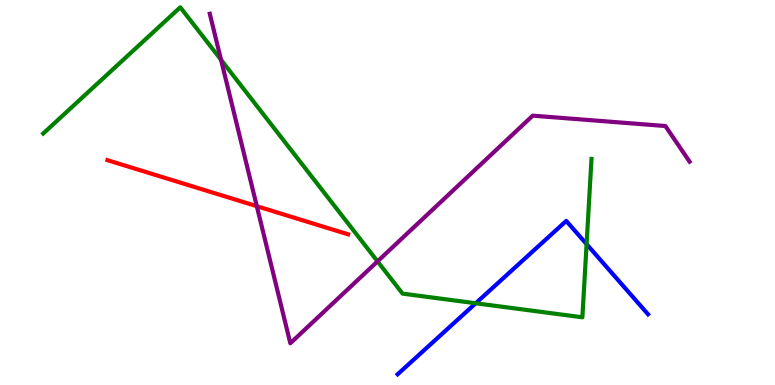[{'lines': ['blue', 'red'], 'intersections': []}, {'lines': ['green', 'red'], 'intersections': []}, {'lines': ['purple', 'red'], 'intersections': [{'x': 3.31, 'y': 4.64}]}, {'lines': ['blue', 'green'], 'intersections': [{'x': 6.14, 'y': 2.12}, {'x': 7.57, 'y': 3.66}]}, {'lines': ['blue', 'purple'], 'intersections': []}, {'lines': ['green', 'purple'], 'intersections': [{'x': 2.85, 'y': 8.45}, {'x': 4.87, 'y': 3.21}]}]